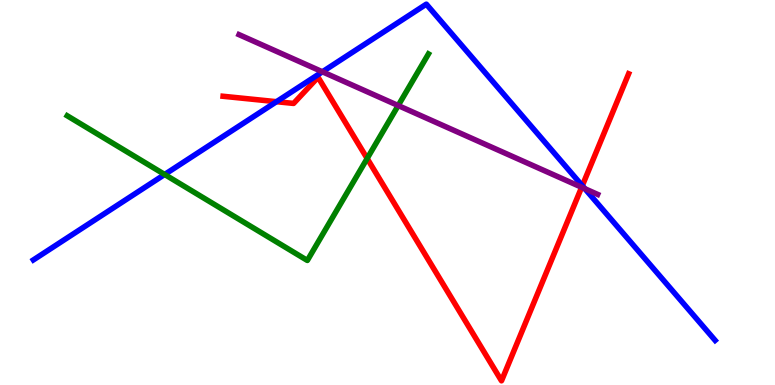[{'lines': ['blue', 'red'], 'intersections': [{'x': 3.57, 'y': 7.36}, {'x': 7.51, 'y': 5.18}]}, {'lines': ['green', 'red'], 'intersections': [{'x': 4.74, 'y': 5.88}]}, {'lines': ['purple', 'red'], 'intersections': [{'x': 7.51, 'y': 5.14}]}, {'lines': ['blue', 'green'], 'intersections': [{'x': 2.12, 'y': 5.47}]}, {'lines': ['blue', 'purple'], 'intersections': [{'x': 4.16, 'y': 8.14}, {'x': 7.55, 'y': 5.1}]}, {'lines': ['green', 'purple'], 'intersections': [{'x': 5.14, 'y': 7.26}]}]